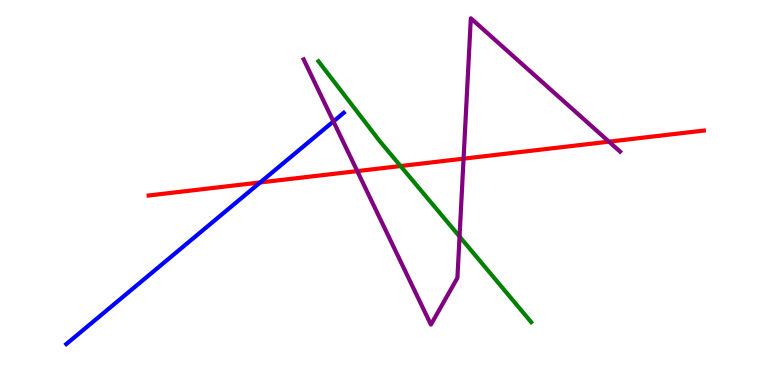[{'lines': ['blue', 'red'], 'intersections': [{'x': 3.36, 'y': 5.26}]}, {'lines': ['green', 'red'], 'intersections': [{'x': 5.17, 'y': 5.69}]}, {'lines': ['purple', 'red'], 'intersections': [{'x': 4.61, 'y': 5.56}, {'x': 5.98, 'y': 5.88}, {'x': 7.86, 'y': 6.32}]}, {'lines': ['blue', 'green'], 'intersections': []}, {'lines': ['blue', 'purple'], 'intersections': [{'x': 4.3, 'y': 6.85}]}, {'lines': ['green', 'purple'], 'intersections': [{'x': 5.93, 'y': 3.86}]}]